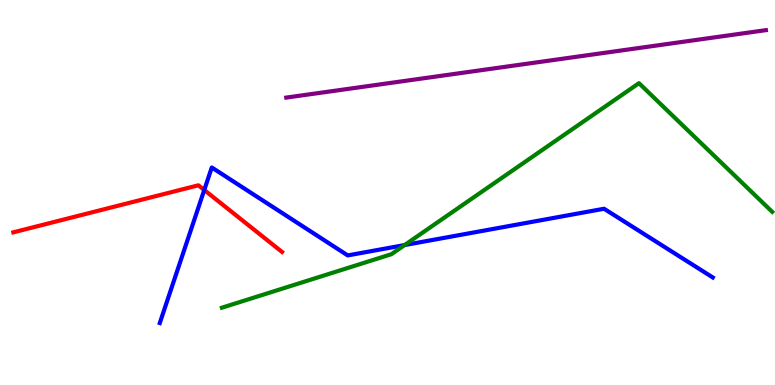[{'lines': ['blue', 'red'], 'intersections': [{'x': 2.64, 'y': 5.06}]}, {'lines': ['green', 'red'], 'intersections': []}, {'lines': ['purple', 'red'], 'intersections': []}, {'lines': ['blue', 'green'], 'intersections': [{'x': 5.22, 'y': 3.63}]}, {'lines': ['blue', 'purple'], 'intersections': []}, {'lines': ['green', 'purple'], 'intersections': []}]